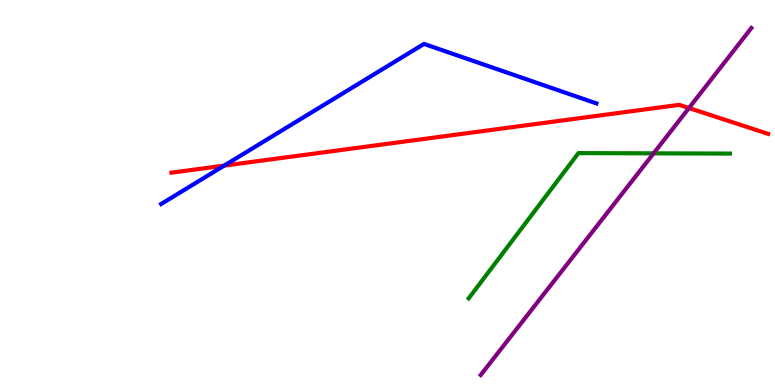[{'lines': ['blue', 'red'], 'intersections': [{'x': 2.89, 'y': 5.7}]}, {'lines': ['green', 'red'], 'intersections': []}, {'lines': ['purple', 'red'], 'intersections': [{'x': 8.89, 'y': 7.19}]}, {'lines': ['blue', 'green'], 'intersections': []}, {'lines': ['blue', 'purple'], 'intersections': []}, {'lines': ['green', 'purple'], 'intersections': [{'x': 8.43, 'y': 6.02}]}]